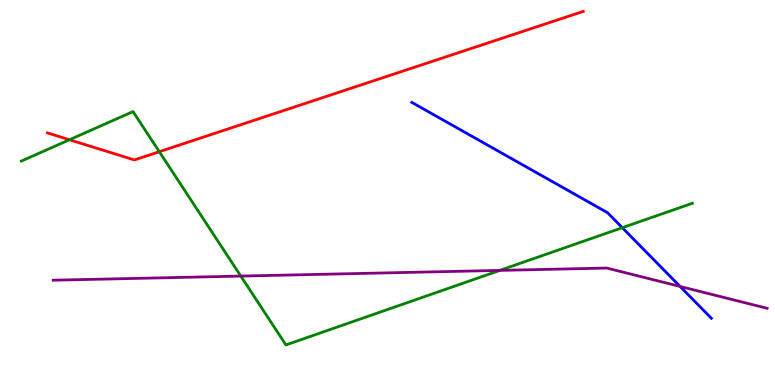[{'lines': ['blue', 'red'], 'intersections': []}, {'lines': ['green', 'red'], 'intersections': [{'x': 0.896, 'y': 6.37}, {'x': 2.06, 'y': 6.06}]}, {'lines': ['purple', 'red'], 'intersections': []}, {'lines': ['blue', 'green'], 'intersections': [{'x': 8.03, 'y': 4.09}]}, {'lines': ['blue', 'purple'], 'intersections': [{'x': 8.78, 'y': 2.56}]}, {'lines': ['green', 'purple'], 'intersections': [{'x': 3.11, 'y': 2.83}, {'x': 6.45, 'y': 2.98}]}]